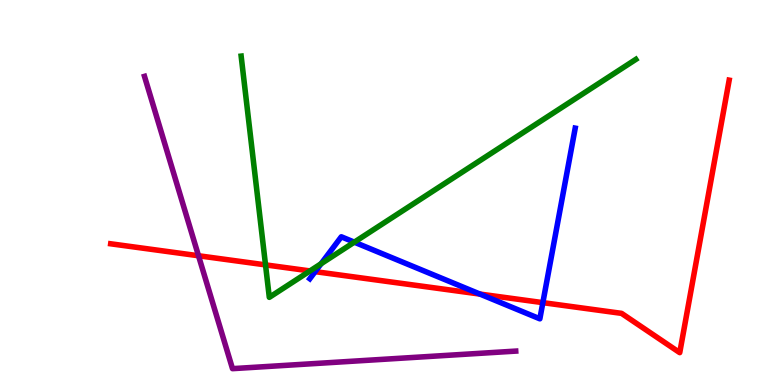[{'lines': ['blue', 'red'], 'intersections': [{'x': 4.07, 'y': 2.94}, {'x': 6.19, 'y': 2.36}, {'x': 7.0, 'y': 2.14}]}, {'lines': ['green', 'red'], 'intersections': [{'x': 3.43, 'y': 3.12}, {'x': 4.0, 'y': 2.96}]}, {'lines': ['purple', 'red'], 'intersections': [{'x': 2.56, 'y': 3.36}]}, {'lines': ['blue', 'green'], 'intersections': [{'x': 4.14, 'y': 3.15}, {'x': 4.57, 'y': 3.71}]}, {'lines': ['blue', 'purple'], 'intersections': []}, {'lines': ['green', 'purple'], 'intersections': []}]